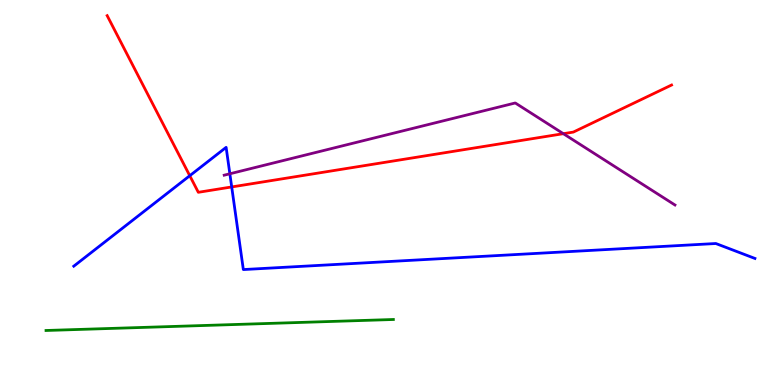[{'lines': ['blue', 'red'], 'intersections': [{'x': 2.45, 'y': 5.44}, {'x': 2.99, 'y': 5.14}]}, {'lines': ['green', 'red'], 'intersections': []}, {'lines': ['purple', 'red'], 'intersections': [{'x': 7.27, 'y': 6.53}]}, {'lines': ['blue', 'green'], 'intersections': []}, {'lines': ['blue', 'purple'], 'intersections': [{'x': 2.97, 'y': 5.49}]}, {'lines': ['green', 'purple'], 'intersections': []}]